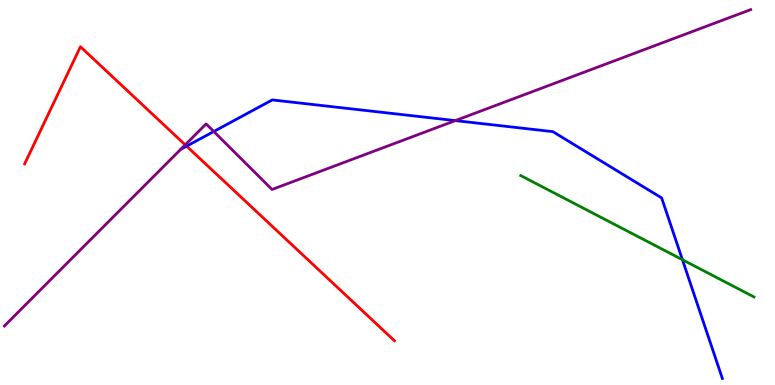[{'lines': ['blue', 'red'], 'intersections': [{'x': 2.41, 'y': 6.2}]}, {'lines': ['green', 'red'], 'intersections': []}, {'lines': ['purple', 'red'], 'intersections': [{'x': 2.39, 'y': 6.24}]}, {'lines': ['blue', 'green'], 'intersections': [{'x': 8.81, 'y': 3.25}]}, {'lines': ['blue', 'purple'], 'intersections': [{'x': 2.33, 'y': 6.12}, {'x': 2.76, 'y': 6.58}, {'x': 5.88, 'y': 6.87}]}, {'lines': ['green', 'purple'], 'intersections': []}]